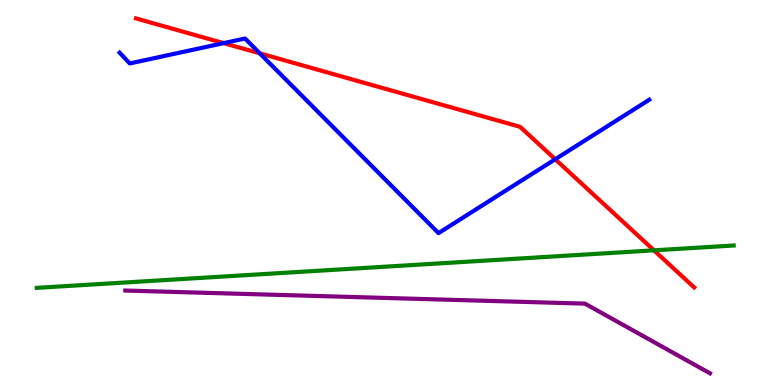[{'lines': ['blue', 'red'], 'intersections': [{'x': 2.89, 'y': 8.88}, {'x': 3.35, 'y': 8.61}, {'x': 7.16, 'y': 5.86}]}, {'lines': ['green', 'red'], 'intersections': [{'x': 8.44, 'y': 3.5}]}, {'lines': ['purple', 'red'], 'intersections': []}, {'lines': ['blue', 'green'], 'intersections': []}, {'lines': ['blue', 'purple'], 'intersections': []}, {'lines': ['green', 'purple'], 'intersections': []}]